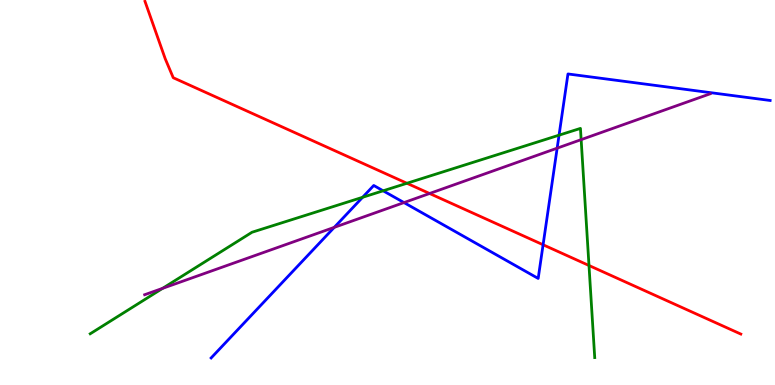[{'lines': ['blue', 'red'], 'intersections': [{'x': 7.01, 'y': 3.64}]}, {'lines': ['green', 'red'], 'intersections': [{'x': 5.25, 'y': 5.24}, {'x': 7.6, 'y': 3.1}]}, {'lines': ['purple', 'red'], 'intersections': [{'x': 5.54, 'y': 4.97}]}, {'lines': ['blue', 'green'], 'intersections': [{'x': 4.68, 'y': 4.88}, {'x': 4.94, 'y': 5.04}, {'x': 7.21, 'y': 6.49}]}, {'lines': ['blue', 'purple'], 'intersections': [{'x': 4.31, 'y': 4.09}, {'x': 5.21, 'y': 4.74}, {'x': 7.19, 'y': 6.15}]}, {'lines': ['green', 'purple'], 'intersections': [{'x': 2.1, 'y': 2.51}, {'x': 7.5, 'y': 6.37}]}]